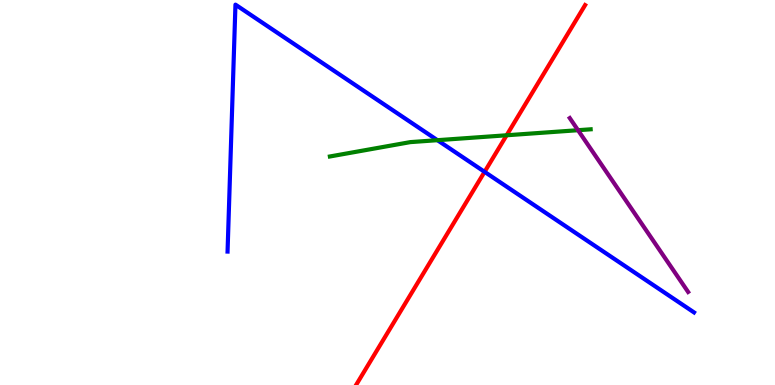[{'lines': ['blue', 'red'], 'intersections': [{'x': 6.25, 'y': 5.54}]}, {'lines': ['green', 'red'], 'intersections': [{'x': 6.54, 'y': 6.49}]}, {'lines': ['purple', 'red'], 'intersections': []}, {'lines': ['blue', 'green'], 'intersections': [{'x': 5.64, 'y': 6.36}]}, {'lines': ['blue', 'purple'], 'intersections': []}, {'lines': ['green', 'purple'], 'intersections': [{'x': 7.46, 'y': 6.62}]}]